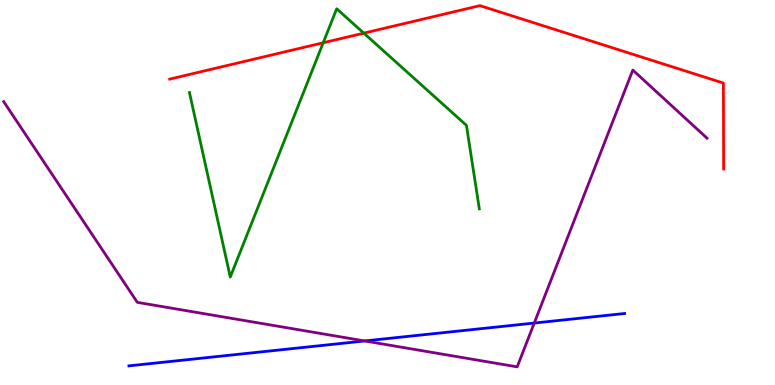[{'lines': ['blue', 'red'], 'intersections': []}, {'lines': ['green', 'red'], 'intersections': [{'x': 4.17, 'y': 8.89}, {'x': 4.69, 'y': 9.14}]}, {'lines': ['purple', 'red'], 'intersections': []}, {'lines': ['blue', 'green'], 'intersections': []}, {'lines': ['blue', 'purple'], 'intersections': [{'x': 4.71, 'y': 1.14}, {'x': 6.89, 'y': 1.61}]}, {'lines': ['green', 'purple'], 'intersections': []}]